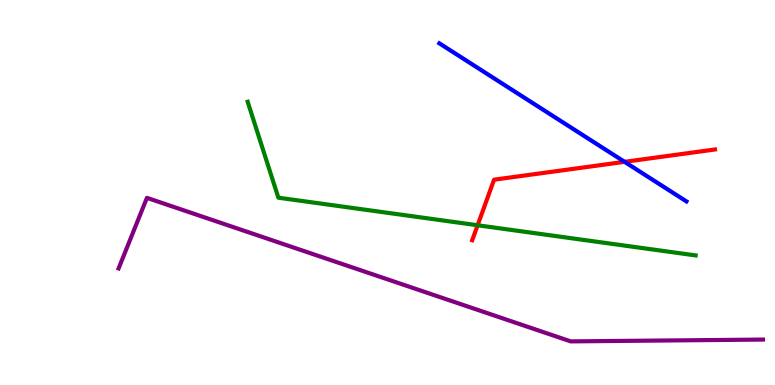[{'lines': ['blue', 'red'], 'intersections': [{'x': 8.06, 'y': 5.8}]}, {'lines': ['green', 'red'], 'intersections': [{'x': 6.16, 'y': 4.15}]}, {'lines': ['purple', 'red'], 'intersections': []}, {'lines': ['blue', 'green'], 'intersections': []}, {'lines': ['blue', 'purple'], 'intersections': []}, {'lines': ['green', 'purple'], 'intersections': []}]